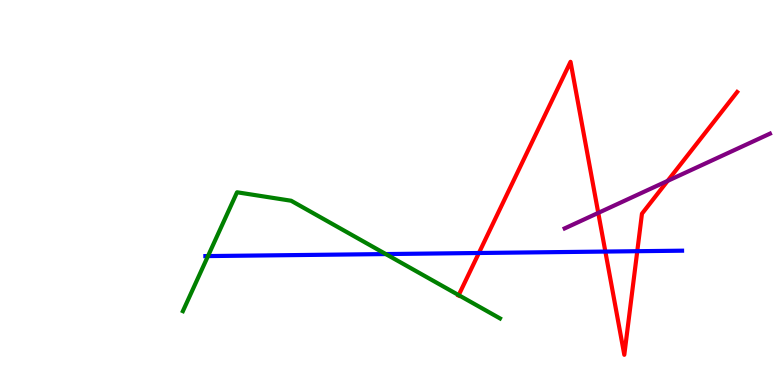[{'lines': ['blue', 'red'], 'intersections': [{'x': 6.18, 'y': 3.43}, {'x': 7.81, 'y': 3.47}, {'x': 8.22, 'y': 3.48}]}, {'lines': ['green', 'red'], 'intersections': [{'x': 5.92, 'y': 2.33}]}, {'lines': ['purple', 'red'], 'intersections': [{'x': 7.72, 'y': 4.47}, {'x': 8.61, 'y': 5.3}]}, {'lines': ['blue', 'green'], 'intersections': [{'x': 2.68, 'y': 3.35}, {'x': 4.98, 'y': 3.4}]}, {'lines': ['blue', 'purple'], 'intersections': []}, {'lines': ['green', 'purple'], 'intersections': []}]